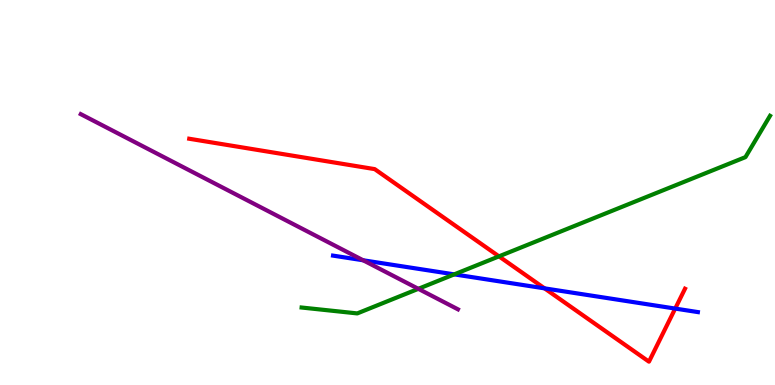[{'lines': ['blue', 'red'], 'intersections': [{'x': 7.03, 'y': 2.51}, {'x': 8.71, 'y': 1.99}]}, {'lines': ['green', 'red'], 'intersections': [{'x': 6.44, 'y': 3.34}]}, {'lines': ['purple', 'red'], 'intersections': []}, {'lines': ['blue', 'green'], 'intersections': [{'x': 5.86, 'y': 2.87}]}, {'lines': ['blue', 'purple'], 'intersections': [{'x': 4.69, 'y': 3.24}]}, {'lines': ['green', 'purple'], 'intersections': [{'x': 5.4, 'y': 2.5}]}]